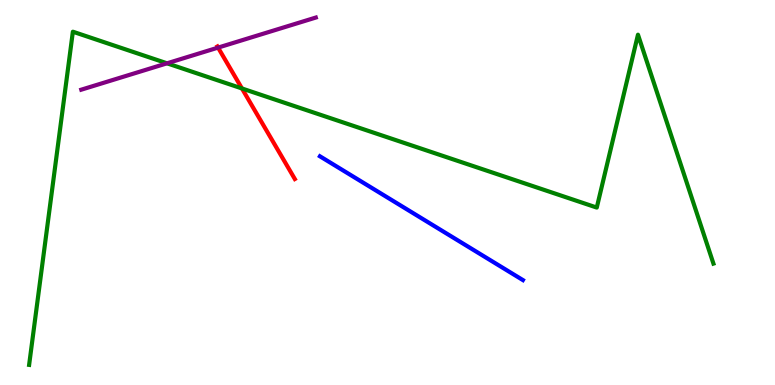[{'lines': ['blue', 'red'], 'intersections': []}, {'lines': ['green', 'red'], 'intersections': [{'x': 3.12, 'y': 7.7}]}, {'lines': ['purple', 'red'], 'intersections': [{'x': 2.81, 'y': 8.76}]}, {'lines': ['blue', 'green'], 'intersections': []}, {'lines': ['blue', 'purple'], 'intersections': []}, {'lines': ['green', 'purple'], 'intersections': [{'x': 2.16, 'y': 8.36}]}]